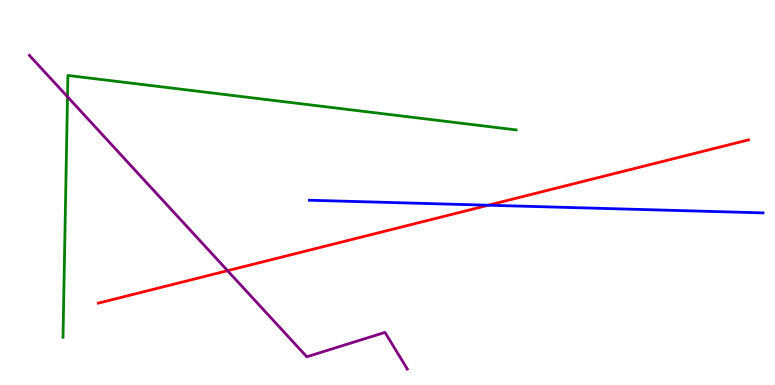[{'lines': ['blue', 'red'], 'intersections': [{'x': 6.3, 'y': 4.67}]}, {'lines': ['green', 'red'], 'intersections': []}, {'lines': ['purple', 'red'], 'intersections': [{'x': 2.94, 'y': 2.97}]}, {'lines': ['blue', 'green'], 'intersections': []}, {'lines': ['blue', 'purple'], 'intersections': []}, {'lines': ['green', 'purple'], 'intersections': [{'x': 0.871, 'y': 7.49}]}]